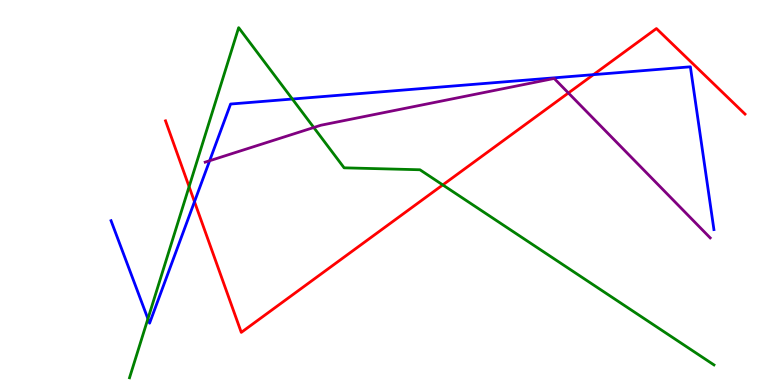[{'lines': ['blue', 'red'], 'intersections': [{'x': 2.51, 'y': 4.76}, {'x': 7.66, 'y': 8.06}]}, {'lines': ['green', 'red'], 'intersections': [{'x': 2.44, 'y': 5.15}, {'x': 5.71, 'y': 5.2}]}, {'lines': ['purple', 'red'], 'intersections': [{'x': 7.33, 'y': 7.58}]}, {'lines': ['blue', 'green'], 'intersections': [{'x': 1.91, 'y': 1.72}, {'x': 3.77, 'y': 7.43}]}, {'lines': ['blue', 'purple'], 'intersections': [{'x': 2.7, 'y': 5.82}]}, {'lines': ['green', 'purple'], 'intersections': [{'x': 4.05, 'y': 6.69}]}]